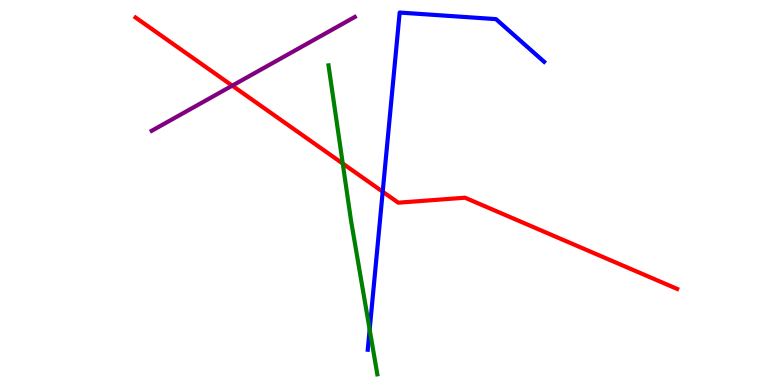[{'lines': ['blue', 'red'], 'intersections': [{'x': 4.94, 'y': 5.02}]}, {'lines': ['green', 'red'], 'intersections': [{'x': 4.42, 'y': 5.75}]}, {'lines': ['purple', 'red'], 'intersections': [{'x': 3.0, 'y': 7.78}]}, {'lines': ['blue', 'green'], 'intersections': [{'x': 4.77, 'y': 1.44}]}, {'lines': ['blue', 'purple'], 'intersections': []}, {'lines': ['green', 'purple'], 'intersections': []}]